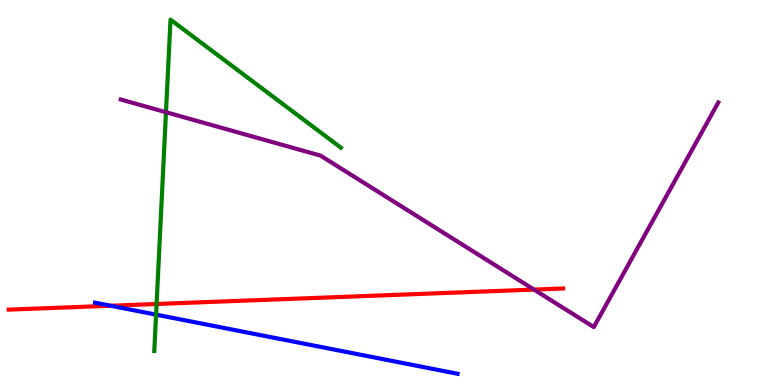[{'lines': ['blue', 'red'], 'intersections': [{'x': 1.43, 'y': 2.06}]}, {'lines': ['green', 'red'], 'intersections': [{'x': 2.02, 'y': 2.1}]}, {'lines': ['purple', 'red'], 'intersections': [{'x': 6.89, 'y': 2.48}]}, {'lines': ['blue', 'green'], 'intersections': [{'x': 2.01, 'y': 1.83}]}, {'lines': ['blue', 'purple'], 'intersections': []}, {'lines': ['green', 'purple'], 'intersections': [{'x': 2.14, 'y': 7.09}]}]